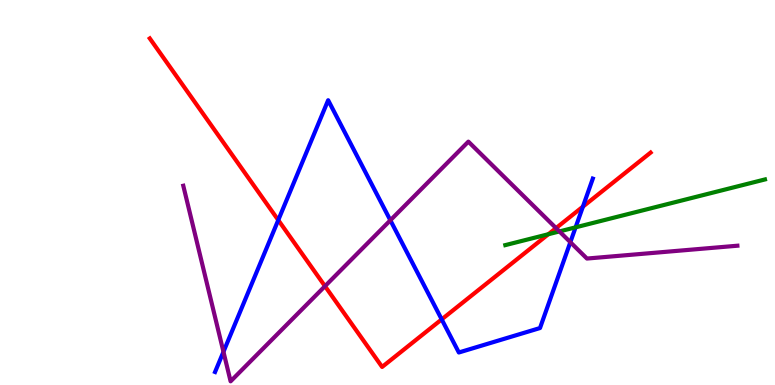[{'lines': ['blue', 'red'], 'intersections': [{'x': 3.59, 'y': 4.28}, {'x': 5.7, 'y': 1.7}, {'x': 7.52, 'y': 4.63}]}, {'lines': ['green', 'red'], 'intersections': [{'x': 7.08, 'y': 3.92}]}, {'lines': ['purple', 'red'], 'intersections': [{'x': 4.19, 'y': 2.57}, {'x': 7.17, 'y': 4.08}]}, {'lines': ['blue', 'green'], 'intersections': [{'x': 7.43, 'y': 4.1}]}, {'lines': ['blue', 'purple'], 'intersections': [{'x': 2.88, 'y': 0.862}, {'x': 5.04, 'y': 4.28}, {'x': 7.36, 'y': 3.71}]}, {'lines': ['green', 'purple'], 'intersections': [{'x': 7.22, 'y': 3.99}]}]